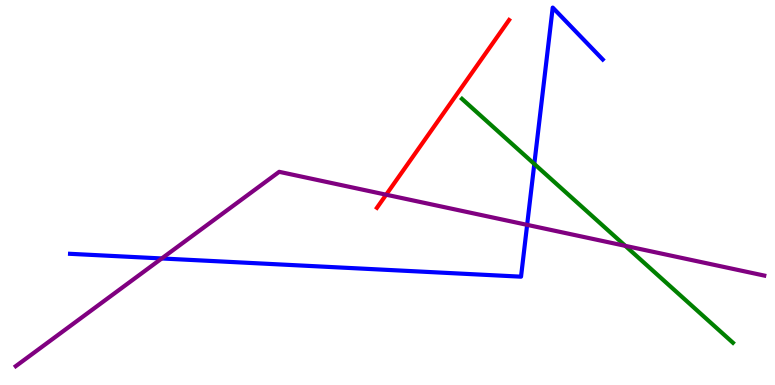[{'lines': ['blue', 'red'], 'intersections': []}, {'lines': ['green', 'red'], 'intersections': []}, {'lines': ['purple', 'red'], 'intersections': [{'x': 4.98, 'y': 4.94}]}, {'lines': ['blue', 'green'], 'intersections': [{'x': 6.89, 'y': 5.74}]}, {'lines': ['blue', 'purple'], 'intersections': [{'x': 2.09, 'y': 3.29}, {'x': 6.8, 'y': 4.16}]}, {'lines': ['green', 'purple'], 'intersections': [{'x': 8.07, 'y': 3.61}]}]